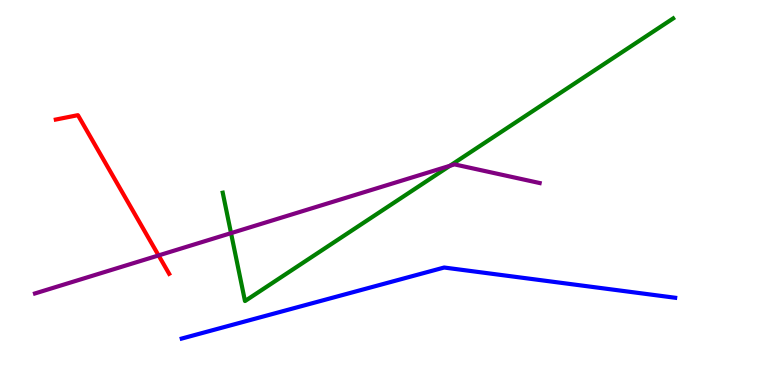[{'lines': ['blue', 'red'], 'intersections': []}, {'lines': ['green', 'red'], 'intersections': []}, {'lines': ['purple', 'red'], 'intersections': [{'x': 2.05, 'y': 3.37}]}, {'lines': ['blue', 'green'], 'intersections': []}, {'lines': ['blue', 'purple'], 'intersections': []}, {'lines': ['green', 'purple'], 'intersections': [{'x': 2.98, 'y': 3.94}, {'x': 5.8, 'y': 5.69}]}]